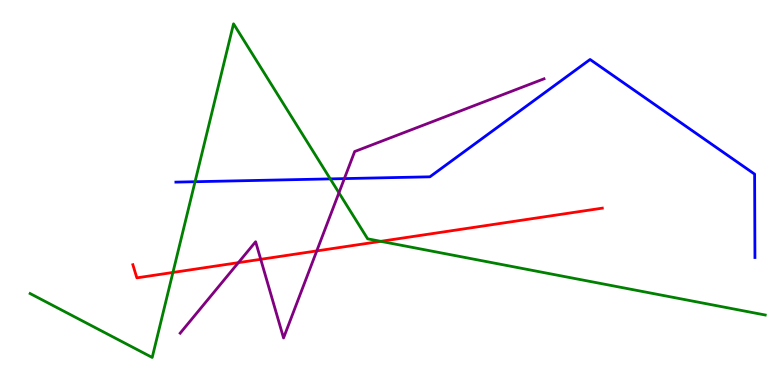[{'lines': ['blue', 'red'], 'intersections': []}, {'lines': ['green', 'red'], 'intersections': [{'x': 2.23, 'y': 2.92}, {'x': 4.91, 'y': 3.73}]}, {'lines': ['purple', 'red'], 'intersections': [{'x': 3.08, 'y': 3.18}, {'x': 3.36, 'y': 3.26}, {'x': 4.09, 'y': 3.48}]}, {'lines': ['blue', 'green'], 'intersections': [{'x': 2.52, 'y': 5.28}, {'x': 4.26, 'y': 5.35}]}, {'lines': ['blue', 'purple'], 'intersections': [{'x': 4.44, 'y': 5.36}]}, {'lines': ['green', 'purple'], 'intersections': [{'x': 4.37, 'y': 4.99}]}]